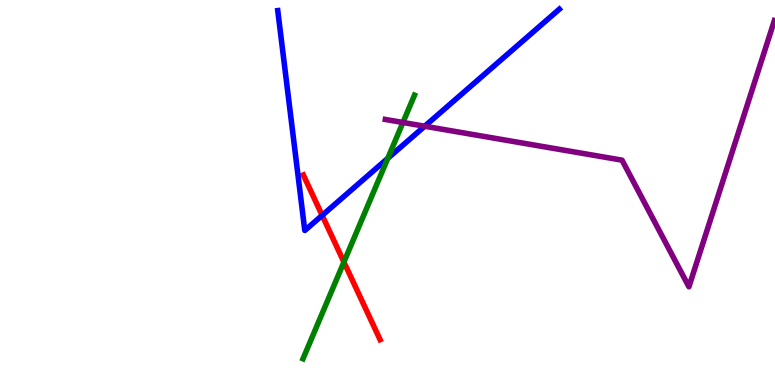[{'lines': ['blue', 'red'], 'intersections': [{'x': 4.16, 'y': 4.41}]}, {'lines': ['green', 'red'], 'intersections': [{'x': 4.44, 'y': 3.19}]}, {'lines': ['purple', 'red'], 'intersections': []}, {'lines': ['blue', 'green'], 'intersections': [{'x': 5.0, 'y': 5.89}]}, {'lines': ['blue', 'purple'], 'intersections': [{'x': 5.48, 'y': 6.72}]}, {'lines': ['green', 'purple'], 'intersections': [{'x': 5.2, 'y': 6.82}]}]